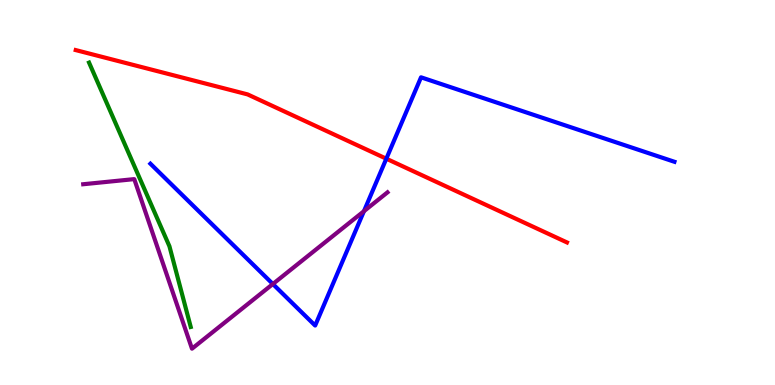[{'lines': ['blue', 'red'], 'intersections': [{'x': 4.98, 'y': 5.88}]}, {'lines': ['green', 'red'], 'intersections': []}, {'lines': ['purple', 'red'], 'intersections': []}, {'lines': ['blue', 'green'], 'intersections': []}, {'lines': ['blue', 'purple'], 'intersections': [{'x': 3.52, 'y': 2.62}, {'x': 4.7, 'y': 4.51}]}, {'lines': ['green', 'purple'], 'intersections': []}]